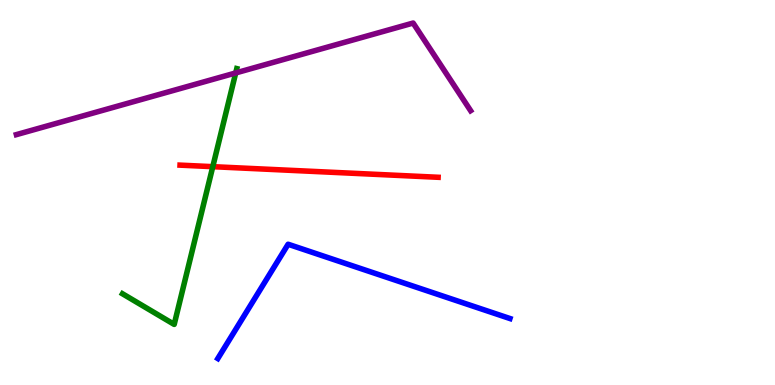[{'lines': ['blue', 'red'], 'intersections': []}, {'lines': ['green', 'red'], 'intersections': [{'x': 2.75, 'y': 5.67}]}, {'lines': ['purple', 'red'], 'intersections': []}, {'lines': ['blue', 'green'], 'intersections': []}, {'lines': ['blue', 'purple'], 'intersections': []}, {'lines': ['green', 'purple'], 'intersections': [{'x': 3.04, 'y': 8.11}]}]